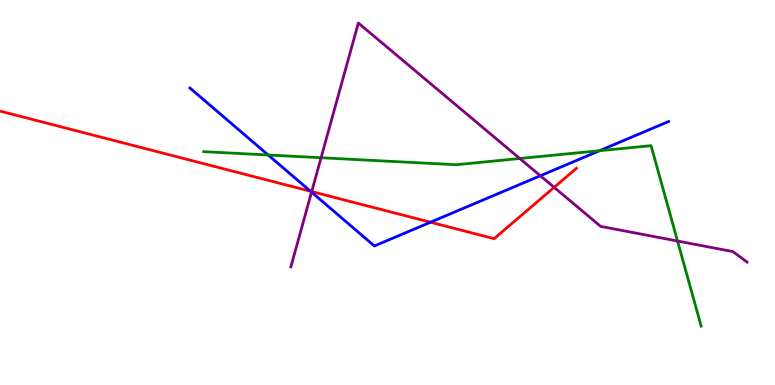[{'lines': ['blue', 'red'], 'intersections': [{'x': 4.01, 'y': 5.03}, {'x': 5.55, 'y': 4.23}]}, {'lines': ['green', 'red'], 'intersections': []}, {'lines': ['purple', 'red'], 'intersections': [{'x': 4.02, 'y': 5.02}, {'x': 7.15, 'y': 5.13}]}, {'lines': ['blue', 'green'], 'intersections': [{'x': 3.46, 'y': 5.97}, {'x': 7.74, 'y': 6.09}]}, {'lines': ['blue', 'purple'], 'intersections': [{'x': 4.02, 'y': 5.01}, {'x': 6.97, 'y': 5.43}]}, {'lines': ['green', 'purple'], 'intersections': [{'x': 4.14, 'y': 5.9}, {'x': 6.71, 'y': 5.88}, {'x': 8.74, 'y': 3.74}]}]